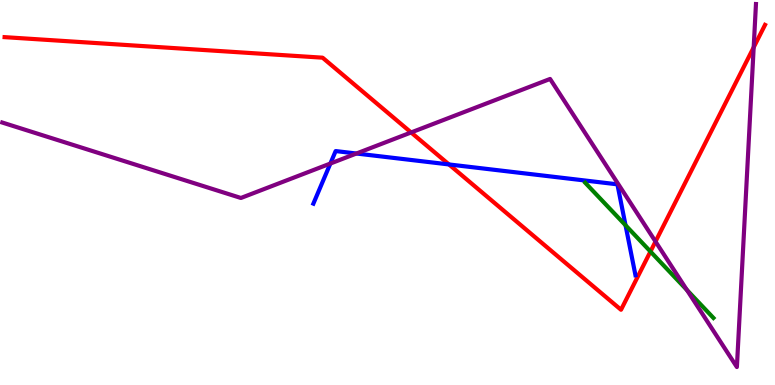[{'lines': ['blue', 'red'], 'intersections': [{'x': 5.79, 'y': 5.73}]}, {'lines': ['green', 'red'], 'intersections': [{'x': 8.39, 'y': 3.47}]}, {'lines': ['purple', 'red'], 'intersections': [{'x': 5.3, 'y': 6.56}, {'x': 8.46, 'y': 3.73}, {'x': 9.72, 'y': 8.77}]}, {'lines': ['blue', 'green'], 'intersections': [{'x': 8.07, 'y': 4.15}]}, {'lines': ['blue', 'purple'], 'intersections': [{'x': 4.26, 'y': 5.75}, {'x': 4.6, 'y': 6.01}]}, {'lines': ['green', 'purple'], 'intersections': [{'x': 8.86, 'y': 2.47}]}]